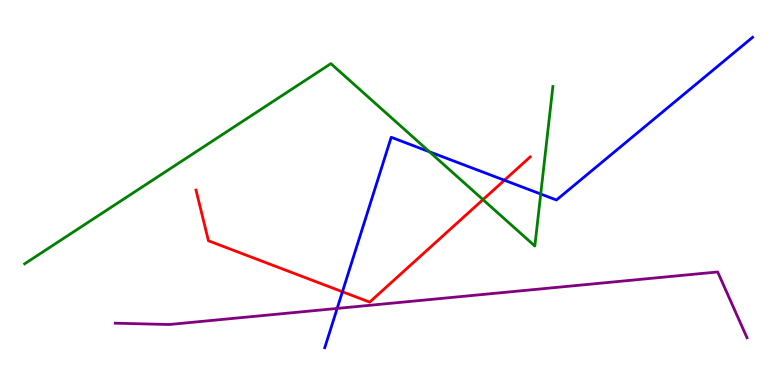[{'lines': ['blue', 'red'], 'intersections': [{'x': 4.42, 'y': 2.42}, {'x': 6.51, 'y': 5.32}]}, {'lines': ['green', 'red'], 'intersections': [{'x': 6.23, 'y': 4.81}]}, {'lines': ['purple', 'red'], 'intersections': []}, {'lines': ['blue', 'green'], 'intersections': [{'x': 5.54, 'y': 6.06}, {'x': 6.98, 'y': 4.96}]}, {'lines': ['blue', 'purple'], 'intersections': [{'x': 4.35, 'y': 1.99}]}, {'lines': ['green', 'purple'], 'intersections': []}]